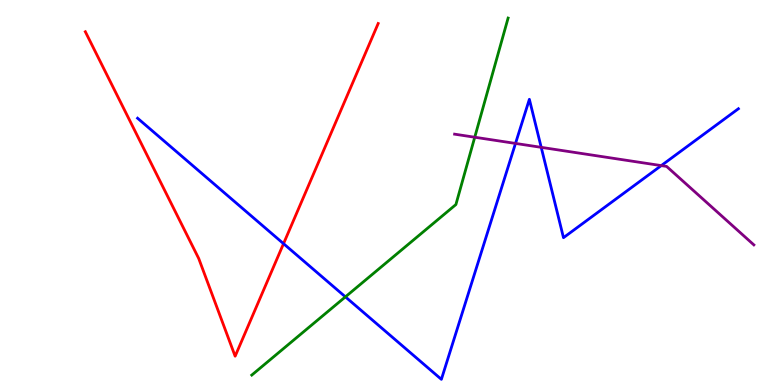[{'lines': ['blue', 'red'], 'intersections': [{'x': 3.66, 'y': 3.67}]}, {'lines': ['green', 'red'], 'intersections': []}, {'lines': ['purple', 'red'], 'intersections': []}, {'lines': ['blue', 'green'], 'intersections': [{'x': 4.46, 'y': 2.29}]}, {'lines': ['blue', 'purple'], 'intersections': [{'x': 6.65, 'y': 6.27}, {'x': 6.98, 'y': 6.17}, {'x': 8.53, 'y': 5.7}]}, {'lines': ['green', 'purple'], 'intersections': [{'x': 6.13, 'y': 6.44}]}]